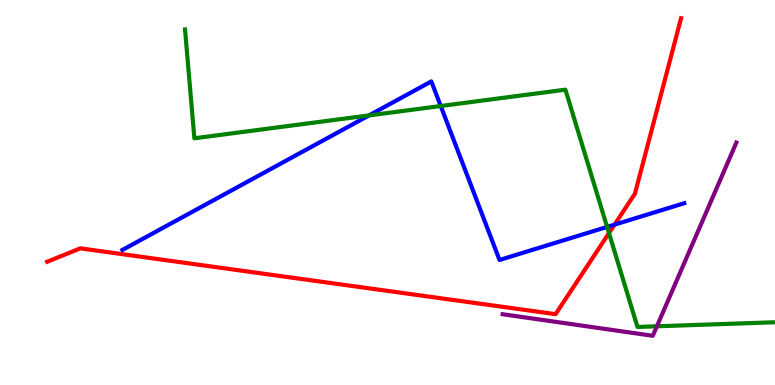[{'lines': ['blue', 'red'], 'intersections': [{'x': 7.93, 'y': 4.17}]}, {'lines': ['green', 'red'], 'intersections': [{'x': 7.86, 'y': 3.95}]}, {'lines': ['purple', 'red'], 'intersections': []}, {'lines': ['blue', 'green'], 'intersections': [{'x': 4.76, 'y': 7.0}, {'x': 5.69, 'y': 7.25}, {'x': 7.83, 'y': 4.11}]}, {'lines': ['blue', 'purple'], 'intersections': []}, {'lines': ['green', 'purple'], 'intersections': [{'x': 8.48, 'y': 1.53}]}]